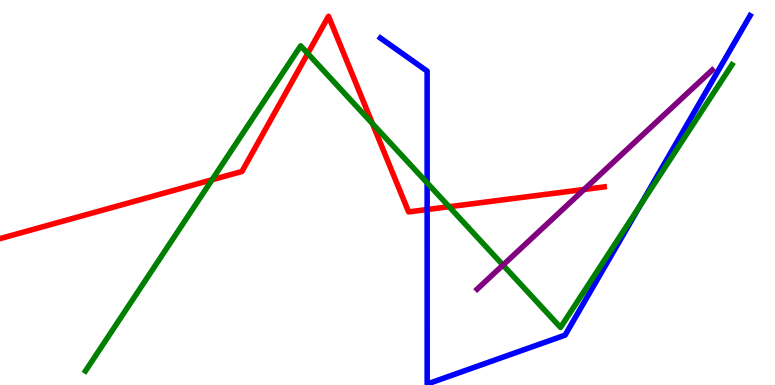[{'lines': ['blue', 'red'], 'intersections': [{'x': 5.51, 'y': 4.56}]}, {'lines': ['green', 'red'], 'intersections': [{'x': 2.74, 'y': 5.33}, {'x': 3.97, 'y': 8.61}, {'x': 4.81, 'y': 6.79}, {'x': 5.8, 'y': 4.63}]}, {'lines': ['purple', 'red'], 'intersections': [{'x': 7.54, 'y': 5.08}]}, {'lines': ['blue', 'green'], 'intersections': [{'x': 5.51, 'y': 5.25}, {'x': 8.26, 'y': 4.68}]}, {'lines': ['blue', 'purple'], 'intersections': []}, {'lines': ['green', 'purple'], 'intersections': [{'x': 6.49, 'y': 3.11}]}]